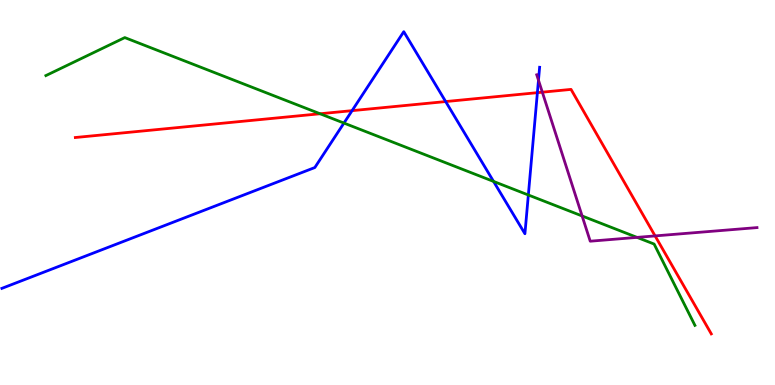[{'lines': ['blue', 'red'], 'intersections': [{'x': 4.54, 'y': 7.13}, {'x': 5.75, 'y': 7.36}, {'x': 6.93, 'y': 7.59}]}, {'lines': ['green', 'red'], 'intersections': [{'x': 4.13, 'y': 7.05}]}, {'lines': ['purple', 'red'], 'intersections': [{'x': 7.0, 'y': 7.61}, {'x': 8.45, 'y': 3.87}]}, {'lines': ['blue', 'green'], 'intersections': [{'x': 4.44, 'y': 6.8}, {'x': 6.37, 'y': 5.29}, {'x': 6.82, 'y': 4.94}]}, {'lines': ['blue', 'purple'], 'intersections': [{'x': 6.95, 'y': 7.92}]}, {'lines': ['green', 'purple'], 'intersections': [{'x': 7.51, 'y': 4.39}, {'x': 8.22, 'y': 3.83}]}]